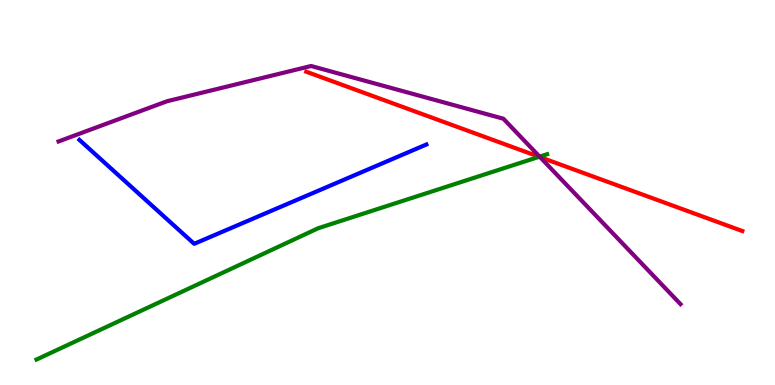[{'lines': ['blue', 'red'], 'intersections': []}, {'lines': ['green', 'red'], 'intersections': [{'x': 6.96, 'y': 5.93}]}, {'lines': ['purple', 'red'], 'intersections': [{'x': 6.97, 'y': 5.92}]}, {'lines': ['blue', 'green'], 'intersections': []}, {'lines': ['blue', 'purple'], 'intersections': []}, {'lines': ['green', 'purple'], 'intersections': [{'x': 6.96, 'y': 5.93}]}]